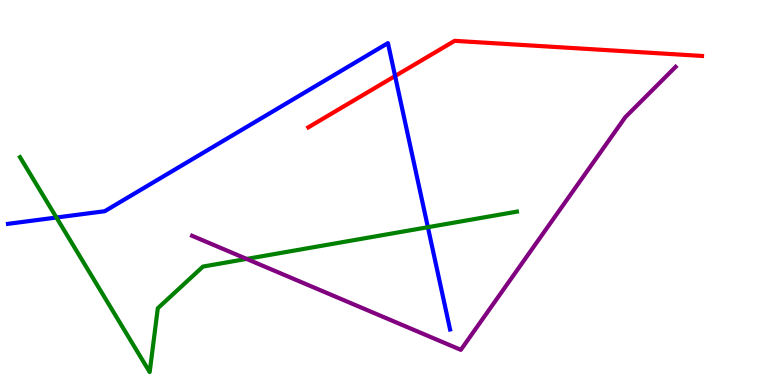[{'lines': ['blue', 'red'], 'intersections': [{'x': 5.1, 'y': 8.02}]}, {'lines': ['green', 'red'], 'intersections': []}, {'lines': ['purple', 'red'], 'intersections': []}, {'lines': ['blue', 'green'], 'intersections': [{'x': 0.728, 'y': 4.35}, {'x': 5.52, 'y': 4.1}]}, {'lines': ['blue', 'purple'], 'intersections': []}, {'lines': ['green', 'purple'], 'intersections': [{'x': 3.18, 'y': 3.27}]}]